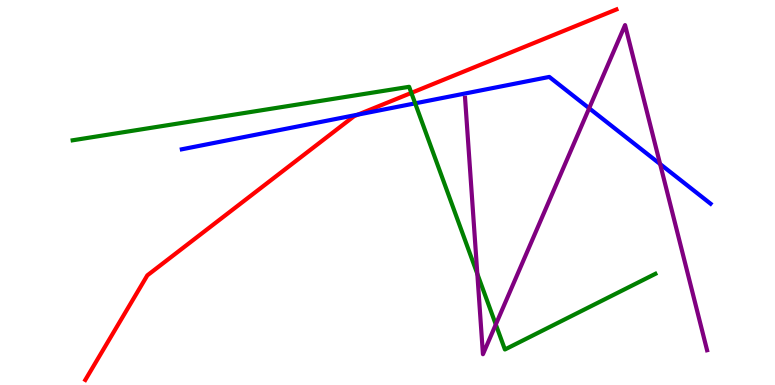[{'lines': ['blue', 'red'], 'intersections': [{'x': 4.62, 'y': 7.02}]}, {'lines': ['green', 'red'], 'intersections': [{'x': 5.31, 'y': 7.59}]}, {'lines': ['purple', 'red'], 'intersections': []}, {'lines': ['blue', 'green'], 'intersections': [{'x': 5.36, 'y': 7.32}]}, {'lines': ['blue', 'purple'], 'intersections': [{'x': 7.6, 'y': 7.19}, {'x': 8.52, 'y': 5.74}]}, {'lines': ['green', 'purple'], 'intersections': [{'x': 6.16, 'y': 2.89}, {'x': 6.4, 'y': 1.57}]}]